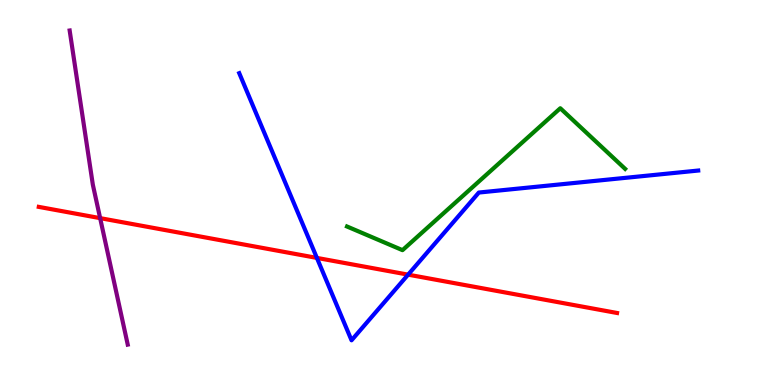[{'lines': ['blue', 'red'], 'intersections': [{'x': 4.09, 'y': 3.3}, {'x': 5.27, 'y': 2.87}]}, {'lines': ['green', 'red'], 'intersections': []}, {'lines': ['purple', 'red'], 'intersections': [{'x': 1.29, 'y': 4.33}]}, {'lines': ['blue', 'green'], 'intersections': []}, {'lines': ['blue', 'purple'], 'intersections': []}, {'lines': ['green', 'purple'], 'intersections': []}]